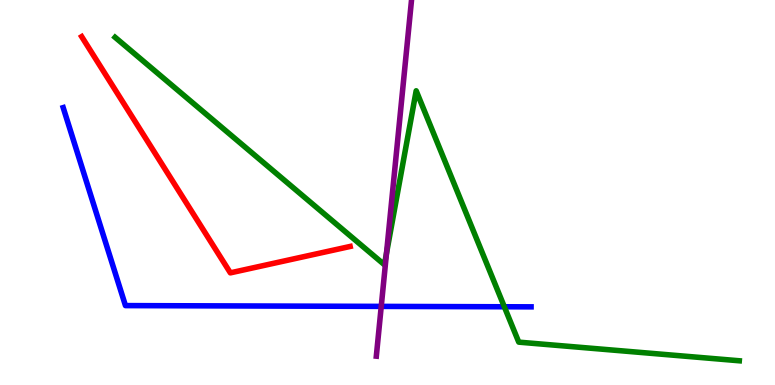[{'lines': ['blue', 'red'], 'intersections': []}, {'lines': ['green', 'red'], 'intersections': []}, {'lines': ['purple', 'red'], 'intersections': []}, {'lines': ['blue', 'green'], 'intersections': [{'x': 6.51, 'y': 2.03}]}, {'lines': ['blue', 'purple'], 'intersections': [{'x': 4.92, 'y': 2.04}]}, {'lines': ['green', 'purple'], 'intersections': [{'x': 4.99, 'y': 3.42}]}]